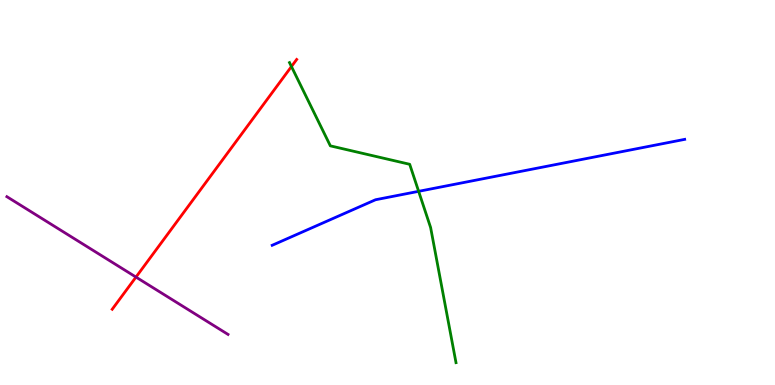[{'lines': ['blue', 'red'], 'intersections': []}, {'lines': ['green', 'red'], 'intersections': [{'x': 3.76, 'y': 8.27}]}, {'lines': ['purple', 'red'], 'intersections': [{'x': 1.75, 'y': 2.8}]}, {'lines': ['blue', 'green'], 'intersections': [{'x': 5.4, 'y': 5.03}]}, {'lines': ['blue', 'purple'], 'intersections': []}, {'lines': ['green', 'purple'], 'intersections': []}]